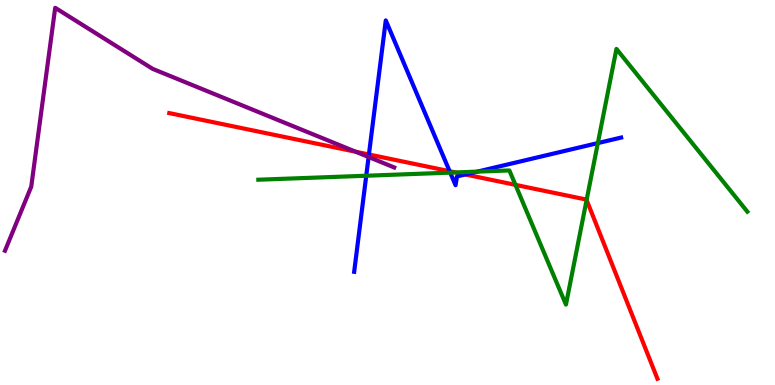[{'lines': ['blue', 'red'], 'intersections': [{'x': 4.76, 'y': 5.99}, {'x': 5.8, 'y': 5.55}, {'x': 6.0, 'y': 5.47}]}, {'lines': ['green', 'red'], 'intersections': [{'x': 5.88, 'y': 5.52}, {'x': 6.65, 'y': 5.2}, {'x': 7.57, 'y': 4.8}]}, {'lines': ['purple', 'red'], 'intersections': [{'x': 4.59, 'y': 6.06}]}, {'lines': ['blue', 'green'], 'intersections': [{'x': 4.73, 'y': 5.44}, {'x': 5.81, 'y': 5.52}, {'x': 6.16, 'y': 5.54}, {'x': 7.71, 'y': 6.28}]}, {'lines': ['blue', 'purple'], 'intersections': [{'x': 4.76, 'y': 5.92}]}, {'lines': ['green', 'purple'], 'intersections': []}]